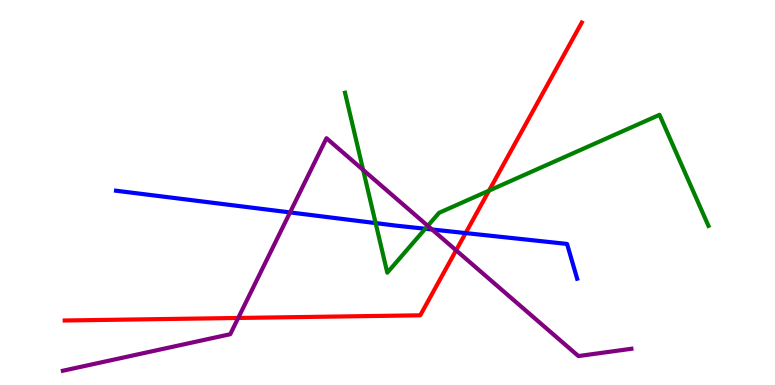[{'lines': ['blue', 'red'], 'intersections': [{'x': 6.01, 'y': 3.95}]}, {'lines': ['green', 'red'], 'intersections': [{'x': 6.31, 'y': 5.05}]}, {'lines': ['purple', 'red'], 'intersections': [{'x': 3.07, 'y': 1.74}, {'x': 5.89, 'y': 3.5}]}, {'lines': ['blue', 'green'], 'intersections': [{'x': 4.85, 'y': 4.21}, {'x': 5.49, 'y': 4.06}]}, {'lines': ['blue', 'purple'], 'intersections': [{'x': 3.74, 'y': 4.48}, {'x': 5.57, 'y': 4.04}]}, {'lines': ['green', 'purple'], 'intersections': [{'x': 4.69, 'y': 5.59}, {'x': 5.52, 'y': 4.13}]}]